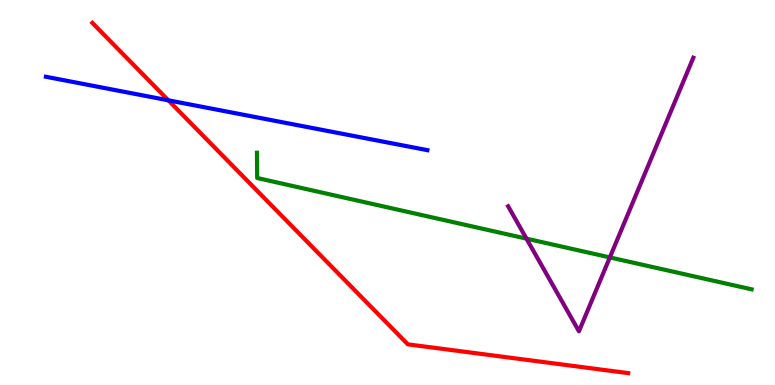[{'lines': ['blue', 'red'], 'intersections': [{'x': 2.17, 'y': 7.39}]}, {'lines': ['green', 'red'], 'intersections': []}, {'lines': ['purple', 'red'], 'intersections': []}, {'lines': ['blue', 'green'], 'intersections': []}, {'lines': ['blue', 'purple'], 'intersections': []}, {'lines': ['green', 'purple'], 'intersections': [{'x': 6.79, 'y': 3.8}, {'x': 7.87, 'y': 3.31}]}]